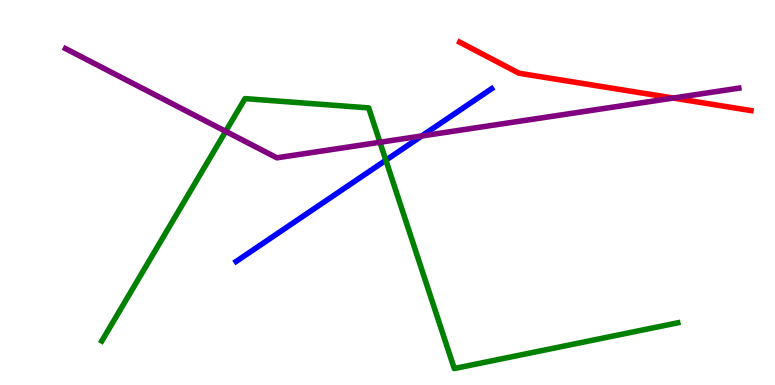[{'lines': ['blue', 'red'], 'intersections': []}, {'lines': ['green', 'red'], 'intersections': []}, {'lines': ['purple', 'red'], 'intersections': [{'x': 8.69, 'y': 7.45}]}, {'lines': ['blue', 'green'], 'intersections': [{'x': 4.98, 'y': 5.84}]}, {'lines': ['blue', 'purple'], 'intersections': [{'x': 5.44, 'y': 6.47}]}, {'lines': ['green', 'purple'], 'intersections': [{'x': 2.91, 'y': 6.59}, {'x': 4.9, 'y': 6.3}]}]